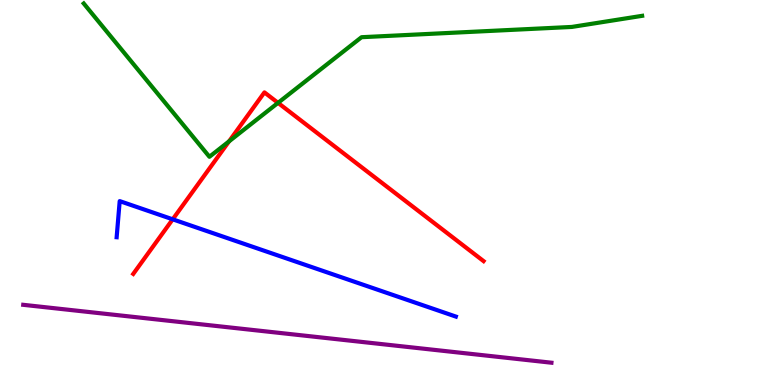[{'lines': ['blue', 'red'], 'intersections': [{'x': 2.23, 'y': 4.3}]}, {'lines': ['green', 'red'], 'intersections': [{'x': 2.96, 'y': 6.33}, {'x': 3.59, 'y': 7.33}]}, {'lines': ['purple', 'red'], 'intersections': []}, {'lines': ['blue', 'green'], 'intersections': []}, {'lines': ['blue', 'purple'], 'intersections': []}, {'lines': ['green', 'purple'], 'intersections': []}]